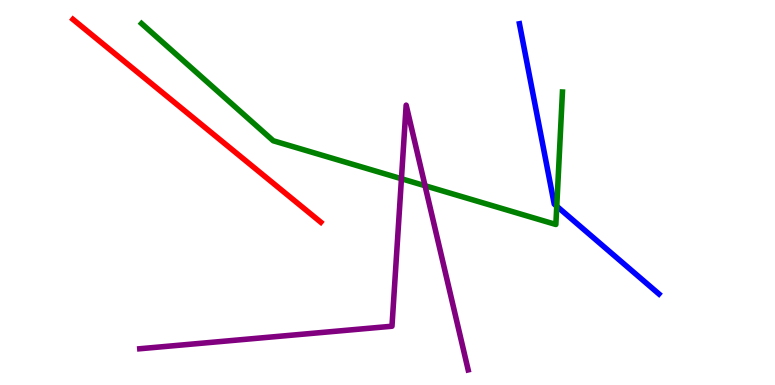[{'lines': ['blue', 'red'], 'intersections': []}, {'lines': ['green', 'red'], 'intersections': []}, {'lines': ['purple', 'red'], 'intersections': []}, {'lines': ['blue', 'green'], 'intersections': [{'x': 7.18, 'y': 4.64}]}, {'lines': ['blue', 'purple'], 'intersections': []}, {'lines': ['green', 'purple'], 'intersections': [{'x': 5.18, 'y': 5.36}, {'x': 5.48, 'y': 5.18}]}]